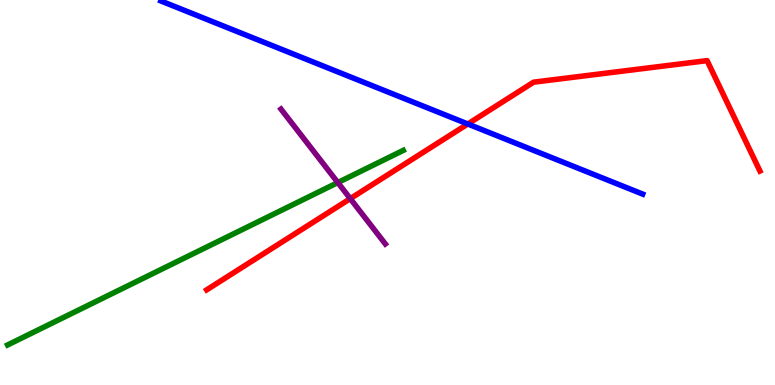[{'lines': ['blue', 'red'], 'intersections': [{'x': 6.04, 'y': 6.78}]}, {'lines': ['green', 'red'], 'intersections': []}, {'lines': ['purple', 'red'], 'intersections': [{'x': 4.52, 'y': 4.84}]}, {'lines': ['blue', 'green'], 'intersections': []}, {'lines': ['blue', 'purple'], 'intersections': []}, {'lines': ['green', 'purple'], 'intersections': [{'x': 4.36, 'y': 5.26}]}]